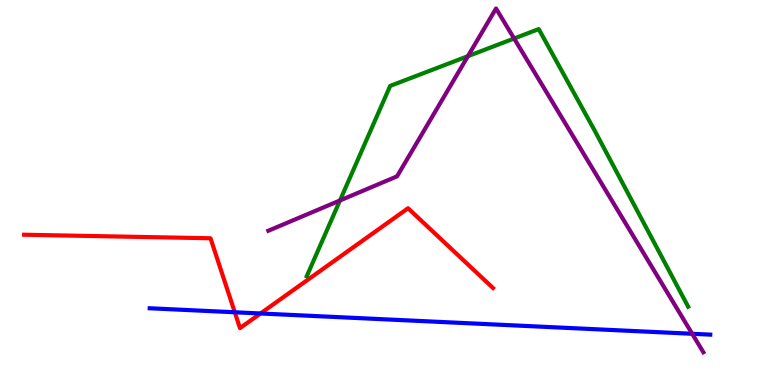[{'lines': ['blue', 'red'], 'intersections': [{'x': 3.03, 'y': 1.89}, {'x': 3.36, 'y': 1.86}]}, {'lines': ['green', 'red'], 'intersections': []}, {'lines': ['purple', 'red'], 'intersections': []}, {'lines': ['blue', 'green'], 'intersections': []}, {'lines': ['blue', 'purple'], 'intersections': [{'x': 8.93, 'y': 1.33}]}, {'lines': ['green', 'purple'], 'intersections': [{'x': 4.39, 'y': 4.79}, {'x': 6.04, 'y': 8.54}, {'x': 6.63, 'y': 9.0}]}]